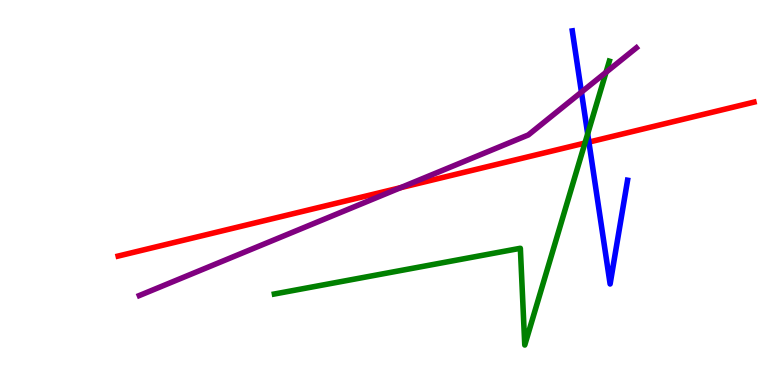[{'lines': ['blue', 'red'], 'intersections': [{'x': 7.6, 'y': 6.31}]}, {'lines': ['green', 'red'], 'intersections': [{'x': 7.55, 'y': 6.28}]}, {'lines': ['purple', 'red'], 'intersections': [{'x': 5.17, 'y': 5.12}]}, {'lines': ['blue', 'green'], 'intersections': [{'x': 7.58, 'y': 6.52}]}, {'lines': ['blue', 'purple'], 'intersections': [{'x': 7.5, 'y': 7.61}]}, {'lines': ['green', 'purple'], 'intersections': [{'x': 7.82, 'y': 8.12}]}]